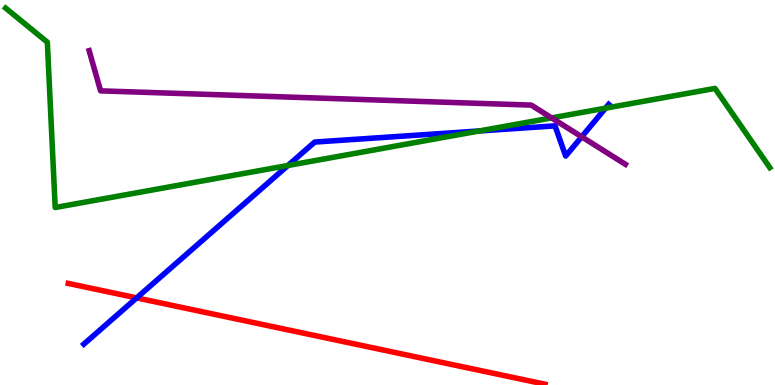[{'lines': ['blue', 'red'], 'intersections': [{'x': 1.76, 'y': 2.26}]}, {'lines': ['green', 'red'], 'intersections': []}, {'lines': ['purple', 'red'], 'intersections': []}, {'lines': ['blue', 'green'], 'intersections': [{'x': 3.72, 'y': 5.7}, {'x': 6.18, 'y': 6.6}, {'x': 7.81, 'y': 7.19}]}, {'lines': ['blue', 'purple'], 'intersections': [{'x': 7.51, 'y': 6.45}]}, {'lines': ['green', 'purple'], 'intersections': [{'x': 7.12, 'y': 6.94}]}]